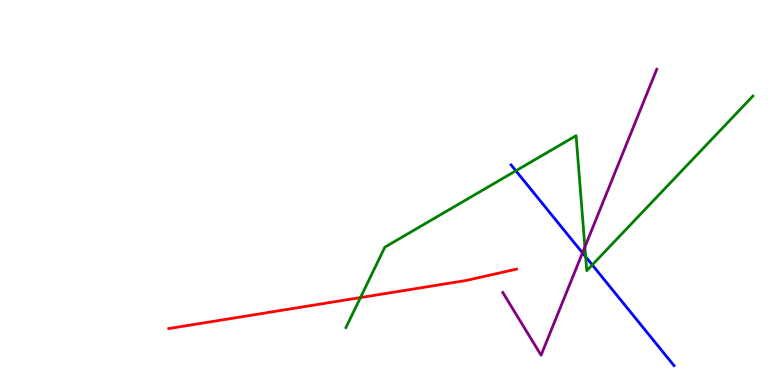[{'lines': ['blue', 'red'], 'intersections': []}, {'lines': ['green', 'red'], 'intersections': [{'x': 4.65, 'y': 2.27}]}, {'lines': ['purple', 'red'], 'intersections': []}, {'lines': ['blue', 'green'], 'intersections': [{'x': 6.66, 'y': 5.56}, {'x': 7.56, 'y': 3.33}, {'x': 7.64, 'y': 3.12}]}, {'lines': ['blue', 'purple'], 'intersections': [{'x': 7.52, 'y': 3.43}]}, {'lines': ['green', 'purple'], 'intersections': [{'x': 7.55, 'y': 3.59}]}]